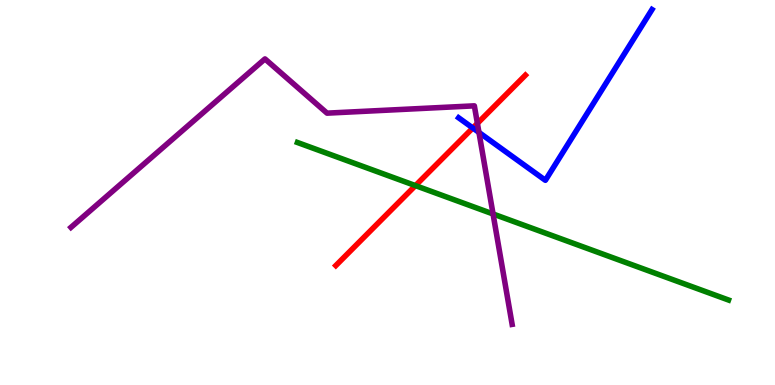[{'lines': ['blue', 'red'], 'intersections': [{'x': 6.1, 'y': 6.68}]}, {'lines': ['green', 'red'], 'intersections': [{'x': 5.36, 'y': 5.18}]}, {'lines': ['purple', 'red'], 'intersections': [{'x': 6.16, 'y': 6.8}]}, {'lines': ['blue', 'green'], 'intersections': []}, {'lines': ['blue', 'purple'], 'intersections': [{'x': 6.18, 'y': 6.56}]}, {'lines': ['green', 'purple'], 'intersections': [{'x': 6.36, 'y': 4.44}]}]